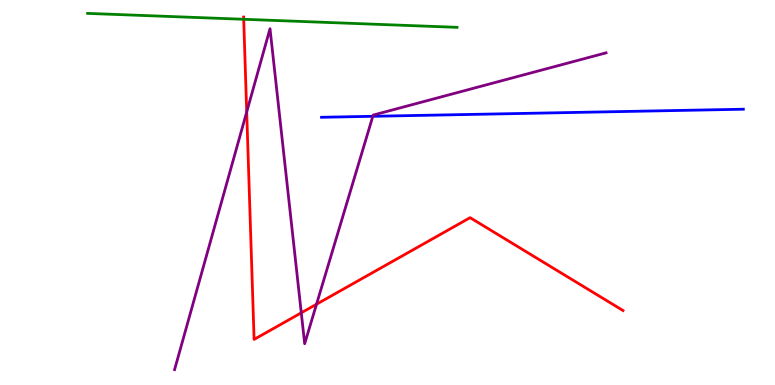[{'lines': ['blue', 'red'], 'intersections': []}, {'lines': ['green', 'red'], 'intersections': [{'x': 3.14, 'y': 9.5}]}, {'lines': ['purple', 'red'], 'intersections': [{'x': 3.18, 'y': 7.09}, {'x': 3.89, 'y': 1.87}, {'x': 4.08, 'y': 2.1}]}, {'lines': ['blue', 'green'], 'intersections': []}, {'lines': ['blue', 'purple'], 'intersections': [{'x': 4.81, 'y': 6.98}]}, {'lines': ['green', 'purple'], 'intersections': []}]